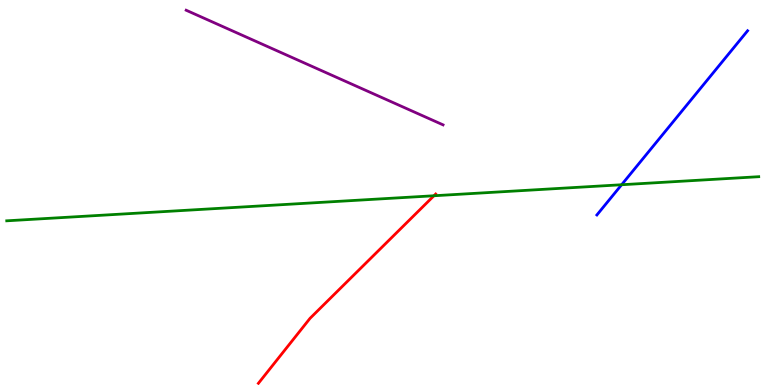[{'lines': ['blue', 'red'], 'intersections': []}, {'lines': ['green', 'red'], 'intersections': [{'x': 5.6, 'y': 4.92}]}, {'lines': ['purple', 'red'], 'intersections': []}, {'lines': ['blue', 'green'], 'intersections': [{'x': 8.02, 'y': 5.2}]}, {'lines': ['blue', 'purple'], 'intersections': []}, {'lines': ['green', 'purple'], 'intersections': []}]